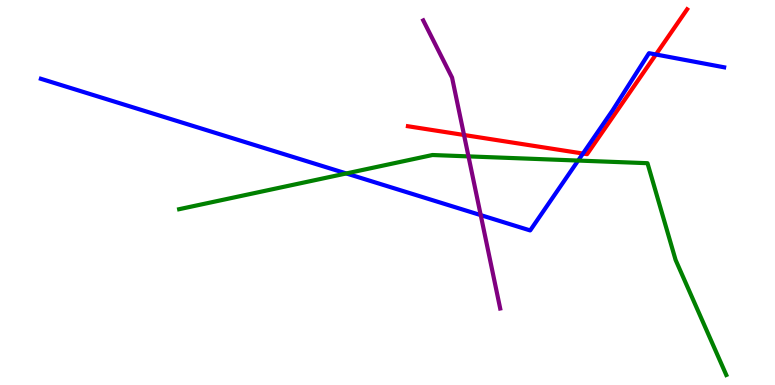[{'lines': ['blue', 'red'], 'intersections': [{'x': 7.52, 'y': 6.01}, {'x': 8.46, 'y': 8.58}]}, {'lines': ['green', 'red'], 'intersections': []}, {'lines': ['purple', 'red'], 'intersections': [{'x': 5.99, 'y': 6.49}]}, {'lines': ['blue', 'green'], 'intersections': [{'x': 4.47, 'y': 5.49}, {'x': 7.46, 'y': 5.83}]}, {'lines': ['blue', 'purple'], 'intersections': [{'x': 6.2, 'y': 4.41}]}, {'lines': ['green', 'purple'], 'intersections': [{'x': 6.04, 'y': 5.94}]}]